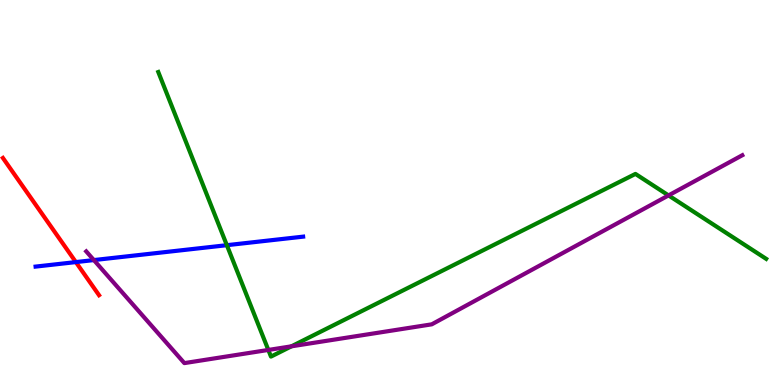[{'lines': ['blue', 'red'], 'intersections': [{'x': 0.979, 'y': 3.19}]}, {'lines': ['green', 'red'], 'intersections': []}, {'lines': ['purple', 'red'], 'intersections': []}, {'lines': ['blue', 'green'], 'intersections': [{'x': 2.93, 'y': 3.63}]}, {'lines': ['blue', 'purple'], 'intersections': [{'x': 1.21, 'y': 3.24}]}, {'lines': ['green', 'purple'], 'intersections': [{'x': 3.46, 'y': 0.911}, {'x': 3.76, 'y': 1.0}, {'x': 8.63, 'y': 4.92}]}]